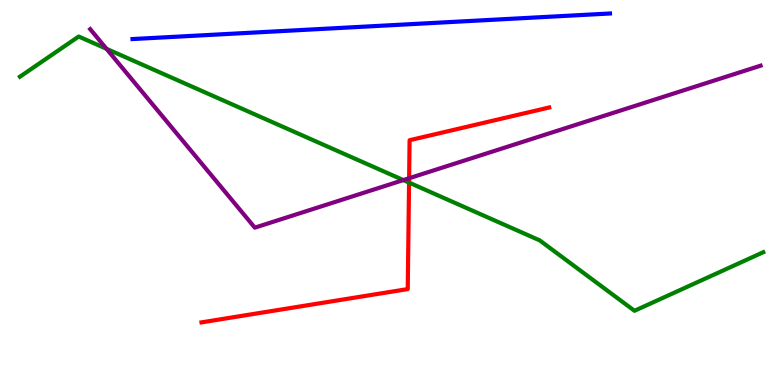[{'lines': ['blue', 'red'], 'intersections': []}, {'lines': ['green', 'red'], 'intersections': [{'x': 5.28, 'y': 5.26}]}, {'lines': ['purple', 'red'], 'intersections': [{'x': 5.28, 'y': 5.37}]}, {'lines': ['blue', 'green'], 'intersections': []}, {'lines': ['blue', 'purple'], 'intersections': []}, {'lines': ['green', 'purple'], 'intersections': [{'x': 1.37, 'y': 8.73}, {'x': 5.2, 'y': 5.32}]}]